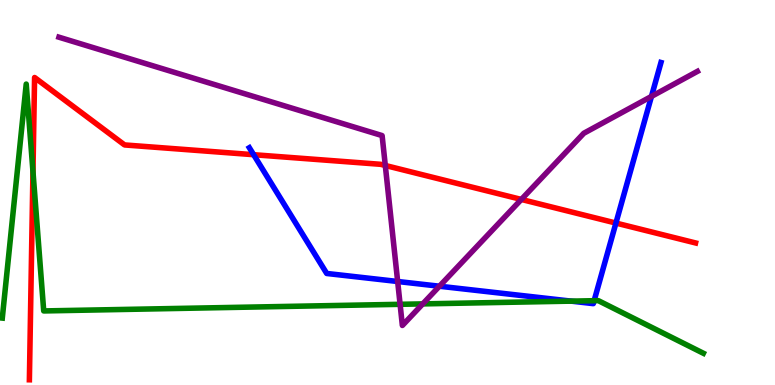[{'lines': ['blue', 'red'], 'intersections': [{'x': 3.27, 'y': 5.98}, {'x': 7.95, 'y': 4.21}]}, {'lines': ['green', 'red'], 'intersections': [{'x': 0.425, 'y': 5.54}]}, {'lines': ['purple', 'red'], 'intersections': [{'x': 4.97, 'y': 5.7}, {'x': 6.73, 'y': 4.82}]}, {'lines': ['blue', 'green'], 'intersections': [{'x': 7.37, 'y': 2.18}, {'x': 7.67, 'y': 2.19}]}, {'lines': ['blue', 'purple'], 'intersections': [{'x': 5.13, 'y': 2.69}, {'x': 5.67, 'y': 2.57}, {'x': 8.41, 'y': 7.5}]}, {'lines': ['green', 'purple'], 'intersections': [{'x': 5.16, 'y': 2.1}, {'x': 5.45, 'y': 2.11}]}]